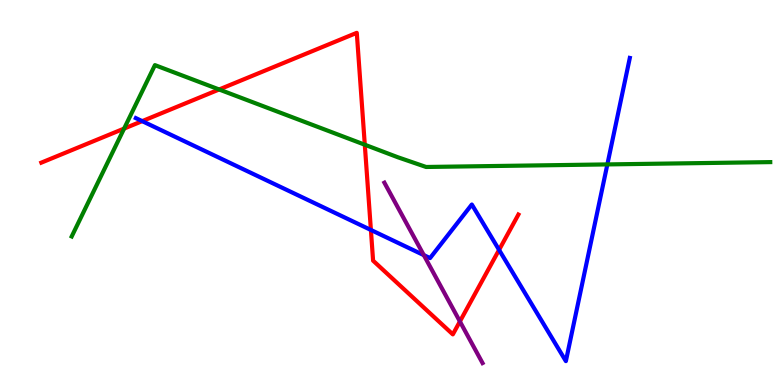[{'lines': ['blue', 'red'], 'intersections': [{'x': 1.83, 'y': 6.85}, {'x': 4.79, 'y': 4.03}, {'x': 6.44, 'y': 3.51}]}, {'lines': ['green', 'red'], 'intersections': [{'x': 1.6, 'y': 6.66}, {'x': 2.83, 'y': 7.68}, {'x': 4.71, 'y': 6.24}]}, {'lines': ['purple', 'red'], 'intersections': [{'x': 5.93, 'y': 1.65}]}, {'lines': ['blue', 'green'], 'intersections': [{'x': 7.84, 'y': 5.73}]}, {'lines': ['blue', 'purple'], 'intersections': [{'x': 5.47, 'y': 3.37}]}, {'lines': ['green', 'purple'], 'intersections': []}]